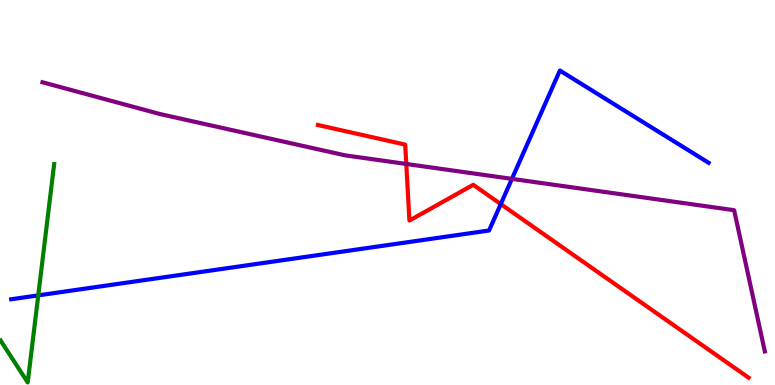[{'lines': ['blue', 'red'], 'intersections': [{'x': 6.46, 'y': 4.7}]}, {'lines': ['green', 'red'], 'intersections': []}, {'lines': ['purple', 'red'], 'intersections': [{'x': 5.24, 'y': 5.74}]}, {'lines': ['blue', 'green'], 'intersections': [{'x': 0.494, 'y': 2.33}]}, {'lines': ['blue', 'purple'], 'intersections': [{'x': 6.61, 'y': 5.35}]}, {'lines': ['green', 'purple'], 'intersections': []}]